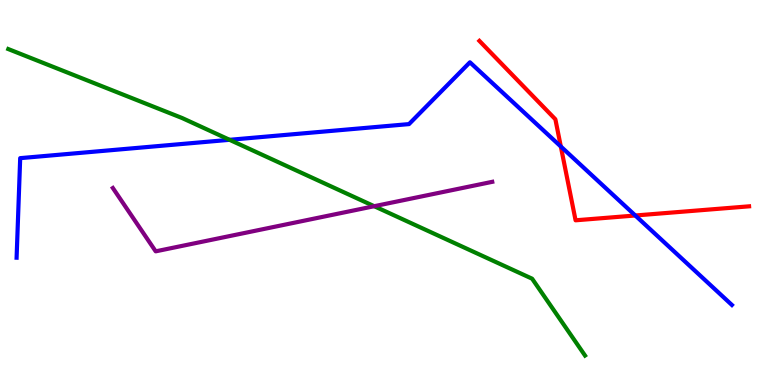[{'lines': ['blue', 'red'], 'intersections': [{'x': 7.24, 'y': 6.19}, {'x': 8.2, 'y': 4.4}]}, {'lines': ['green', 'red'], 'intersections': []}, {'lines': ['purple', 'red'], 'intersections': []}, {'lines': ['blue', 'green'], 'intersections': [{'x': 2.96, 'y': 6.37}]}, {'lines': ['blue', 'purple'], 'intersections': []}, {'lines': ['green', 'purple'], 'intersections': [{'x': 4.83, 'y': 4.64}]}]